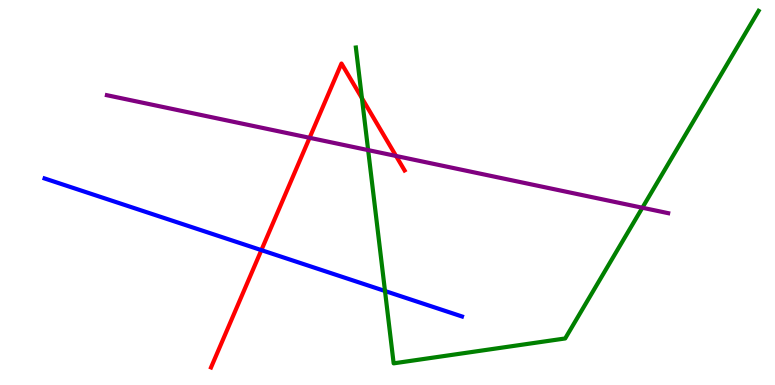[{'lines': ['blue', 'red'], 'intersections': [{'x': 3.37, 'y': 3.5}]}, {'lines': ['green', 'red'], 'intersections': [{'x': 4.67, 'y': 7.45}]}, {'lines': ['purple', 'red'], 'intersections': [{'x': 3.99, 'y': 6.42}, {'x': 5.11, 'y': 5.95}]}, {'lines': ['blue', 'green'], 'intersections': [{'x': 4.97, 'y': 2.44}]}, {'lines': ['blue', 'purple'], 'intersections': []}, {'lines': ['green', 'purple'], 'intersections': [{'x': 4.75, 'y': 6.1}, {'x': 8.29, 'y': 4.6}]}]